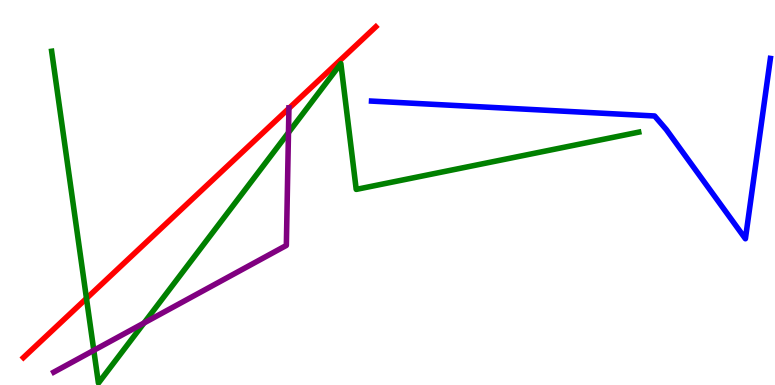[{'lines': ['blue', 'red'], 'intersections': []}, {'lines': ['green', 'red'], 'intersections': [{'x': 1.12, 'y': 2.25}]}, {'lines': ['purple', 'red'], 'intersections': [{'x': 3.73, 'y': 7.19}]}, {'lines': ['blue', 'green'], 'intersections': []}, {'lines': ['blue', 'purple'], 'intersections': []}, {'lines': ['green', 'purple'], 'intersections': [{'x': 1.21, 'y': 0.9}, {'x': 1.86, 'y': 1.61}, {'x': 3.72, 'y': 6.56}]}]